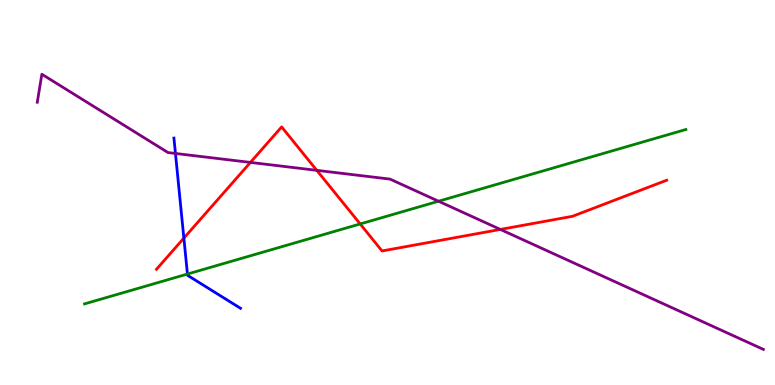[{'lines': ['blue', 'red'], 'intersections': [{'x': 2.37, 'y': 3.82}]}, {'lines': ['green', 'red'], 'intersections': [{'x': 4.65, 'y': 4.18}]}, {'lines': ['purple', 'red'], 'intersections': [{'x': 3.23, 'y': 5.78}, {'x': 4.09, 'y': 5.58}, {'x': 6.46, 'y': 4.04}]}, {'lines': ['blue', 'green'], 'intersections': [{'x': 2.42, 'y': 2.88}]}, {'lines': ['blue', 'purple'], 'intersections': [{'x': 2.26, 'y': 6.01}]}, {'lines': ['green', 'purple'], 'intersections': [{'x': 5.66, 'y': 4.77}]}]